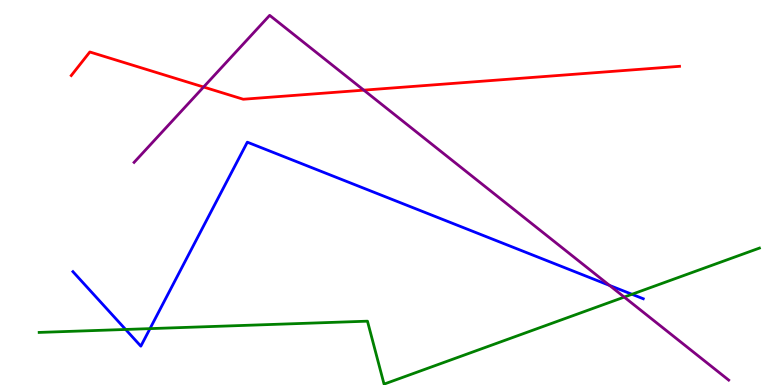[{'lines': ['blue', 'red'], 'intersections': []}, {'lines': ['green', 'red'], 'intersections': []}, {'lines': ['purple', 'red'], 'intersections': [{'x': 2.63, 'y': 7.74}, {'x': 4.69, 'y': 7.66}]}, {'lines': ['blue', 'green'], 'intersections': [{'x': 1.62, 'y': 1.44}, {'x': 1.94, 'y': 1.46}, {'x': 8.15, 'y': 2.36}]}, {'lines': ['blue', 'purple'], 'intersections': [{'x': 7.87, 'y': 2.59}]}, {'lines': ['green', 'purple'], 'intersections': [{'x': 8.05, 'y': 2.28}]}]